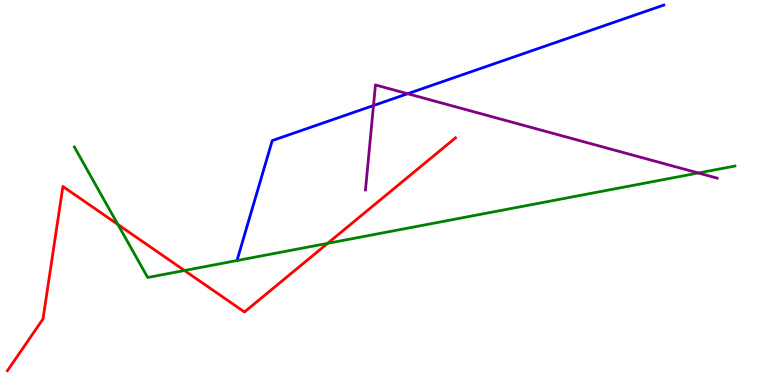[{'lines': ['blue', 'red'], 'intersections': []}, {'lines': ['green', 'red'], 'intersections': [{'x': 1.52, 'y': 4.17}, {'x': 2.38, 'y': 2.97}, {'x': 4.23, 'y': 3.68}]}, {'lines': ['purple', 'red'], 'intersections': []}, {'lines': ['blue', 'green'], 'intersections': [{'x': 3.06, 'y': 3.23}]}, {'lines': ['blue', 'purple'], 'intersections': [{'x': 4.82, 'y': 7.26}, {'x': 5.26, 'y': 7.57}]}, {'lines': ['green', 'purple'], 'intersections': [{'x': 9.01, 'y': 5.51}]}]